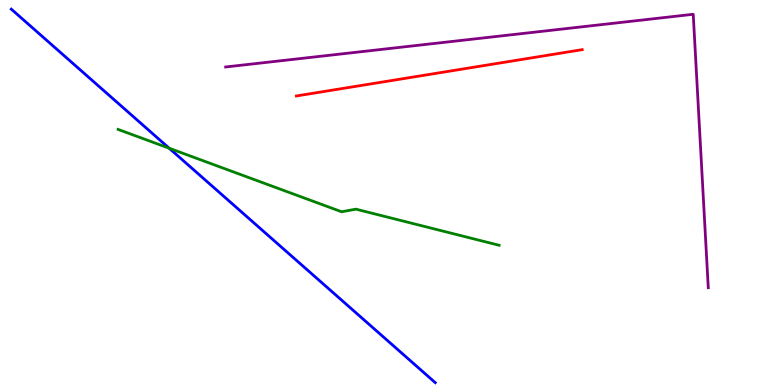[{'lines': ['blue', 'red'], 'intersections': []}, {'lines': ['green', 'red'], 'intersections': []}, {'lines': ['purple', 'red'], 'intersections': []}, {'lines': ['blue', 'green'], 'intersections': [{'x': 2.18, 'y': 6.15}]}, {'lines': ['blue', 'purple'], 'intersections': []}, {'lines': ['green', 'purple'], 'intersections': []}]